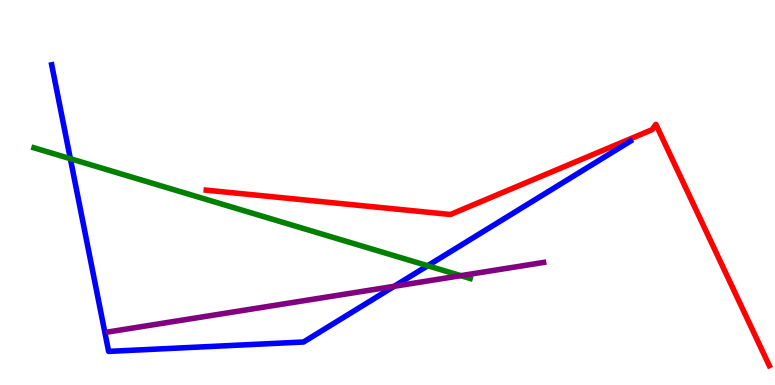[{'lines': ['blue', 'red'], 'intersections': []}, {'lines': ['green', 'red'], 'intersections': []}, {'lines': ['purple', 'red'], 'intersections': []}, {'lines': ['blue', 'green'], 'intersections': [{'x': 0.908, 'y': 5.88}, {'x': 5.52, 'y': 3.1}]}, {'lines': ['blue', 'purple'], 'intersections': [{'x': 5.09, 'y': 2.56}]}, {'lines': ['green', 'purple'], 'intersections': [{'x': 5.95, 'y': 2.84}]}]